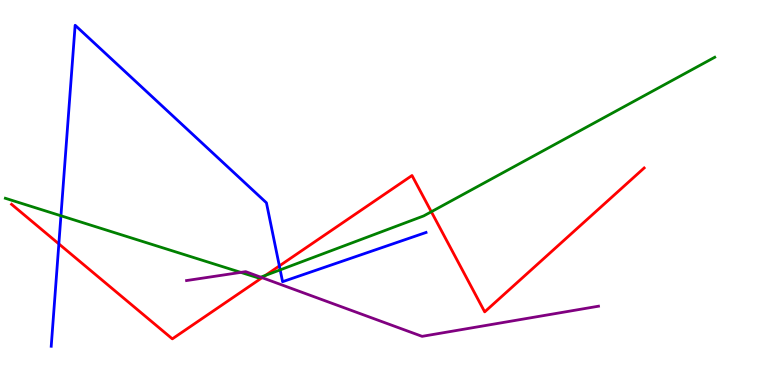[{'lines': ['blue', 'red'], 'intersections': [{'x': 0.759, 'y': 3.67}, {'x': 3.6, 'y': 3.09}]}, {'lines': ['green', 'red'], 'intersections': [{'x': 3.42, 'y': 2.85}, {'x': 5.57, 'y': 4.5}]}, {'lines': ['purple', 'red'], 'intersections': [{'x': 3.38, 'y': 2.79}]}, {'lines': ['blue', 'green'], 'intersections': [{'x': 0.786, 'y': 4.4}, {'x': 3.62, 'y': 2.99}]}, {'lines': ['blue', 'purple'], 'intersections': []}, {'lines': ['green', 'purple'], 'intersections': [{'x': 3.11, 'y': 2.93}, {'x': 3.36, 'y': 2.8}]}]